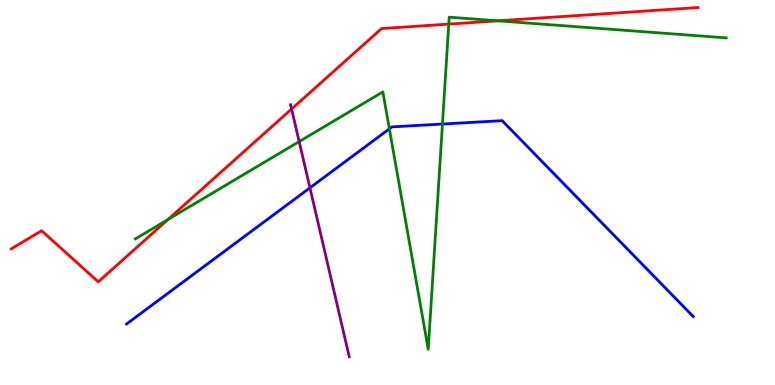[{'lines': ['blue', 'red'], 'intersections': []}, {'lines': ['green', 'red'], 'intersections': [{'x': 2.17, 'y': 4.3}, {'x': 5.79, 'y': 9.37}, {'x': 6.43, 'y': 9.46}]}, {'lines': ['purple', 'red'], 'intersections': [{'x': 3.76, 'y': 7.17}]}, {'lines': ['blue', 'green'], 'intersections': [{'x': 5.02, 'y': 6.65}, {'x': 5.71, 'y': 6.78}]}, {'lines': ['blue', 'purple'], 'intersections': [{'x': 4.0, 'y': 5.12}]}, {'lines': ['green', 'purple'], 'intersections': [{'x': 3.86, 'y': 6.32}]}]